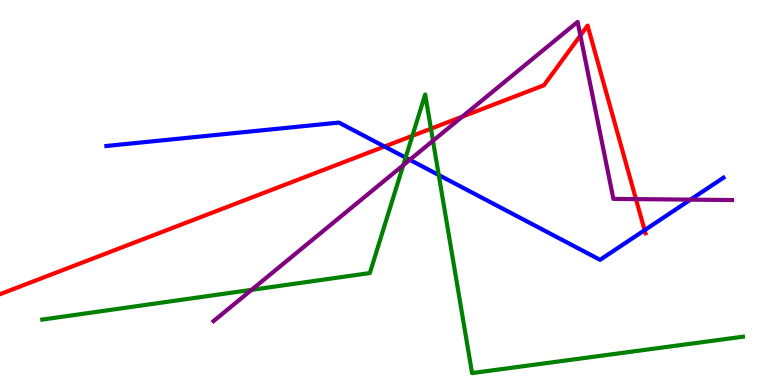[{'lines': ['blue', 'red'], 'intersections': [{'x': 4.96, 'y': 6.19}, {'x': 8.32, 'y': 4.02}]}, {'lines': ['green', 'red'], 'intersections': [{'x': 5.32, 'y': 6.47}, {'x': 5.56, 'y': 6.66}]}, {'lines': ['purple', 'red'], 'intersections': [{'x': 5.97, 'y': 6.97}, {'x': 7.49, 'y': 9.08}, {'x': 8.21, 'y': 4.83}]}, {'lines': ['blue', 'green'], 'intersections': [{'x': 5.23, 'y': 5.91}, {'x': 5.66, 'y': 5.45}]}, {'lines': ['blue', 'purple'], 'intersections': [{'x': 5.29, 'y': 5.85}, {'x': 8.91, 'y': 4.81}]}, {'lines': ['green', 'purple'], 'intersections': [{'x': 3.25, 'y': 2.47}, {'x': 5.2, 'y': 5.71}, {'x': 5.59, 'y': 6.34}]}]